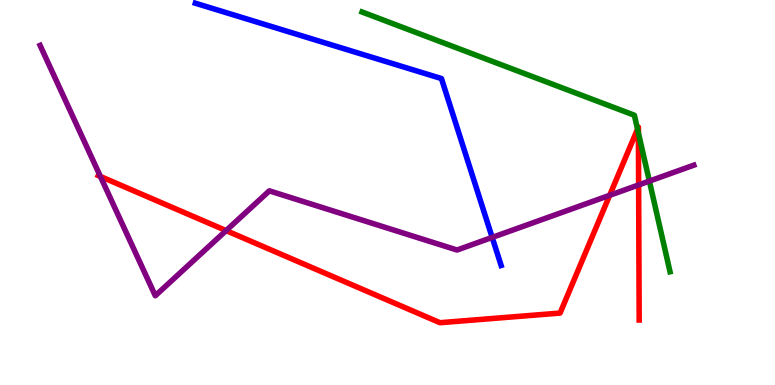[{'lines': ['blue', 'red'], 'intersections': []}, {'lines': ['green', 'red'], 'intersections': [{'x': 8.23, 'y': 6.65}, {'x': 8.24, 'y': 6.55}]}, {'lines': ['purple', 'red'], 'intersections': [{'x': 1.3, 'y': 5.42}, {'x': 2.92, 'y': 4.01}, {'x': 7.87, 'y': 4.93}, {'x': 8.24, 'y': 5.2}]}, {'lines': ['blue', 'green'], 'intersections': []}, {'lines': ['blue', 'purple'], 'intersections': [{'x': 6.35, 'y': 3.83}]}, {'lines': ['green', 'purple'], 'intersections': [{'x': 8.38, 'y': 5.3}]}]